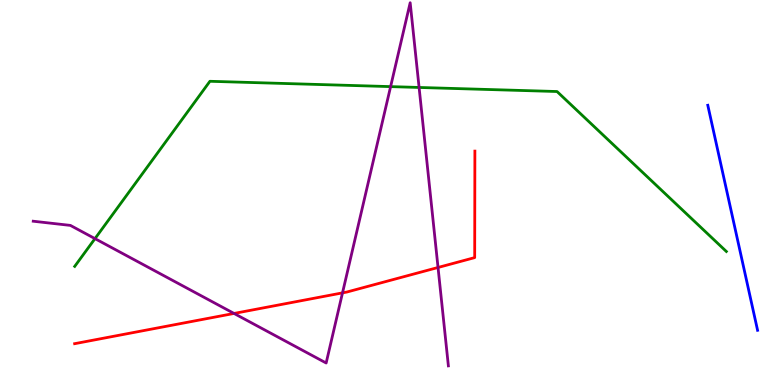[{'lines': ['blue', 'red'], 'intersections': []}, {'lines': ['green', 'red'], 'intersections': []}, {'lines': ['purple', 'red'], 'intersections': [{'x': 3.02, 'y': 1.86}, {'x': 4.42, 'y': 2.39}, {'x': 5.65, 'y': 3.05}]}, {'lines': ['blue', 'green'], 'intersections': []}, {'lines': ['blue', 'purple'], 'intersections': []}, {'lines': ['green', 'purple'], 'intersections': [{'x': 1.23, 'y': 3.8}, {'x': 5.04, 'y': 7.75}, {'x': 5.41, 'y': 7.73}]}]